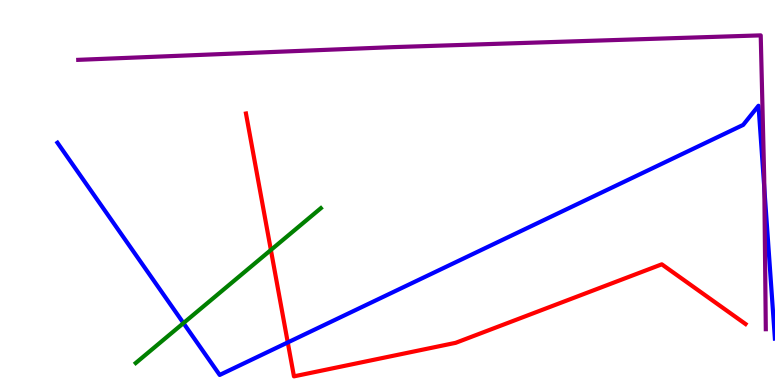[{'lines': ['blue', 'red'], 'intersections': [{'x': 3.71, 'y': 1.11}]}, {'lines': ['green', 'red'], 'intersections': [{'x': 3.5, 'y': 3.51}]}, {'lines': ['purple', 'red'], 'intersections': []}, {'lines': ['blue', 'green'], 'intersections': [{'x': 2.37, 'y': 1.61}]}, {'lines': ['blue', 'purple'], 'intersections': [{'x': 9.86, 'y': 5.11}]}, {'lines': ['green', 'purple'], 'intersections': []}]